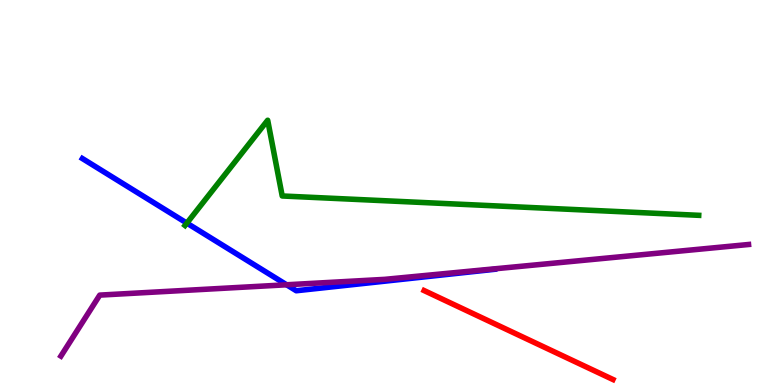[{'lines': ['blue', 'red'], 'intersections': []}, {'lines': ['green', 'red'], 'intersections': []}, {'lines': ['purple', 'red'], 'intersections': []}, {'lines': ['blue', 'green'], 'intersections': [{'x': 2.41, 'y': 4.2}]}, {'lines': ['blue', 'purple'], 'intersections': [{'x': 3.7, 'y': 2.6}]}, {'lines': ['green', 'purple'], 'intersections': []}]